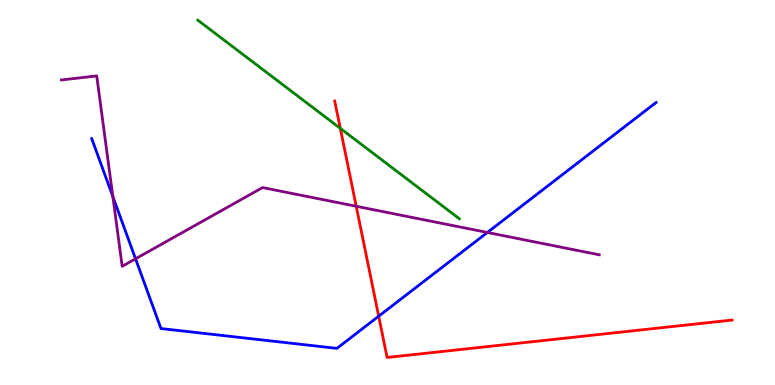[{'lines': ['blue', 'red'], 'intersections': [{'x': 4.89, 'y': 1.79}]}, {'lines': ['green', 'red'], 'intersections': [{'x': 4.39, 'y': 6.67}]}, {'lines': ['purple', 'red'], 'intersections': [{'x': 4.6, 'y': 4.64}]}, {'lines': ['blue', 'green'], 'intersections': []}, {'lines': ['blue', 'purple'], 'intersections': [{'x': 1.46, 'y': 4.89}, {'x': 1.75, 'y': 3.28}, {'x': 6.29, 'y': 3.96}]}, {'lines': ['green', 'purple'], 'intersections': []}]